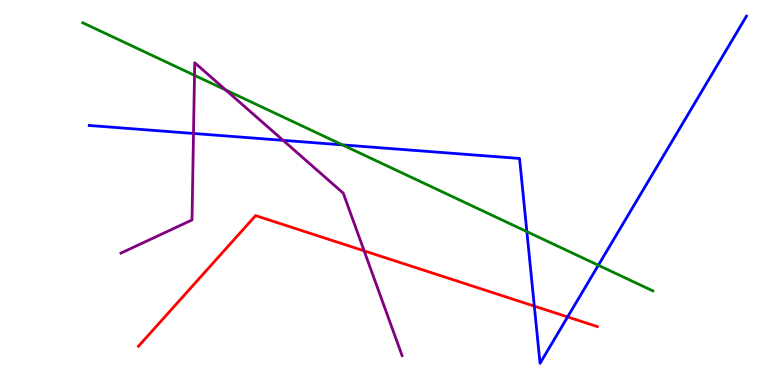[{'lines': ['blue', 'red'], 'intersections': [{'x': 6.89, 'y': 2.05}, {'x': 7.32, 'y': 1.77}]}, {'lines': ['green', 'red'], 'intersections': []}, {'lines': ['purple', 'red'], 'intersections': [{'x': 4.7, 'y': 3.48}]}, {'lines': ['blue', 'green'], 'intersections': [{'x': 4.42, 'y': 6.24}, {'x': 6.8, 'y': 3.98}, {'x': 7.72, 'y': 3.11}]}, {'lines': ['blue', 'purple'], 'intersections': [{'x': 2.5, 'y': 6.53}, {'x': 3.65, 'y': 6.36}]}, {'lines': ['green', 'purple'], 'intersections': [{'x': 2.51, 'y': 8.04}, {'x': 2.91, 'y': 7.66}]}]